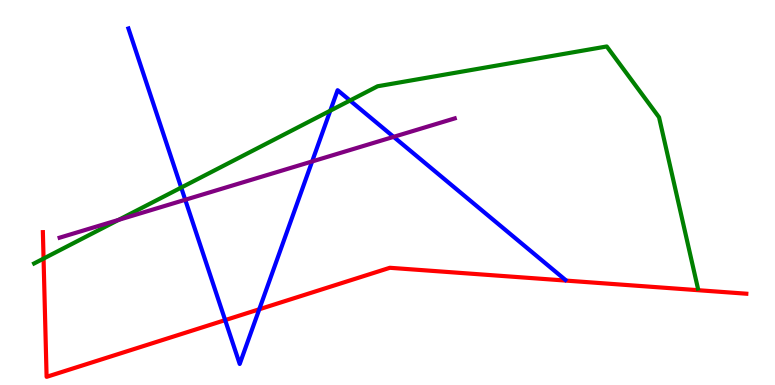[{'lines': ['blue', 'red'], 'intersections': [{'x': 2.91, 'y': 1.69}, {'x': 3.35, 'y': 1.97}]}, {'lines': ['green', 'red'], 'intersections': [{'x': 0.562, 'y': 3.28}]}, {'lines': ['purple', 'red'], 'intersections': []}, {'lines': ['blue', 'green'], 'intersections': [{'x': 2.34, 'y': 5.13}, {'x': 4.26, 'y': 7.13}, {'x': 4.52, 'y': 7.39}]}, {'lines': ['blue', 'purple'], 'intersections': [{'x': 2.39, 'y': 4.81}, {'x': 4.03, 'y': 5.81}, {'x': 5.08, 'y': 6.45}]}, {'lines': ['green', 'purple'], 'intersections': [{'x': 1.53, 'y': 4.29}]}]